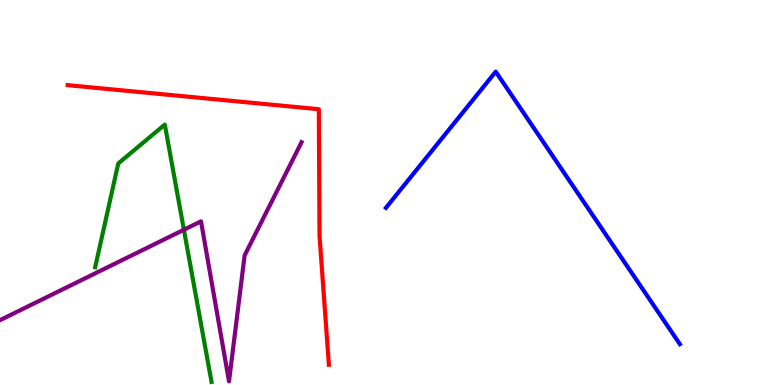[{'lines': ['blue', 'red'], 'intersections': []}, {'lines': ['green', 'red'], 'intersections': []}, {'lines': ['purple', 'red'], 'intersections': []}, {'lines': ['blue', 'green'], 'intersections': []}, {'lines': ['blue', 'purple'], 'intersections': []}, {'lines': ['green', 'purple'], 'intersections': [{'x': 2.37, 'y': 4.03}]}]